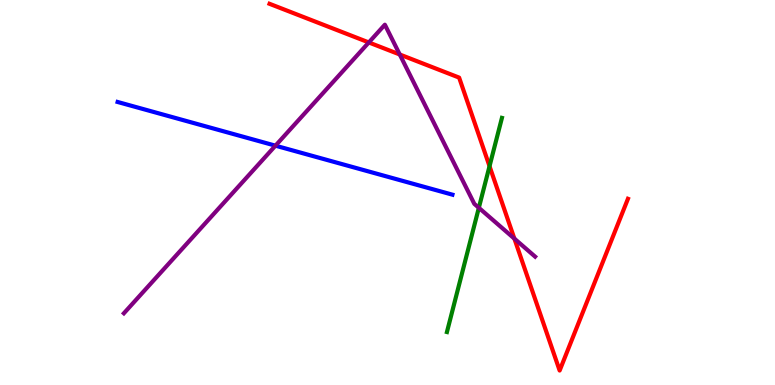[{'lines': ['blue', 'red'], 'intersections': []}, {'lines': ['green', 'red'], 'intersections': [{'x': 6.32, 'y': 5.68}]}, {'lines': ['purple', 'red'], 'intersections': [{'x': 4.76, 'y': 8.9}, {'x': 5.16, 'y': 8.58}, {'x': 6.64, 'y': 3.8}]}, {'lines': ['blue', 'green'], 'intersections': []}, {'lines': ['blue', 'purple'], 'intersections': [{'x': 3.55, 'y': 6.22}]}, {'lines': ['green', 'purple'], 'intersections': [{'x': 6.18, 'y': 4.6}]}]